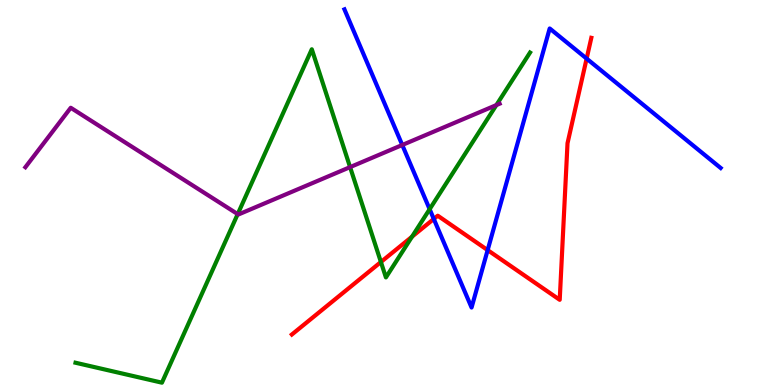[{'lines': ['blue', 'red'], 'intersections': [{'x': 5.6, 'y': 4.31}, {'x': 6.29, 'y': 3.5}, {'x': 7.57, 'y': 8.48}]}, {'lines': ['green', 'red'], 'intersections': [{'x': 4.91, 'y': 3.19}, {'x': 5.32, 'y': 3.85}]}, {'lines': ['purple', 'red'], 'intersections': []}, {'lines': ['blue', 'green'], 'intersections': [{'x': 5.54, 'y': 4.57}]}, {'lines': ['blue', 'purple'], 'intersections': [{'x': 5.19, 'y': 6.23}]}, {'lines': ['green', 'purple'], 'intersections': [{'x': 3.07, 'y': 4.44}, {'x': 4.52, 'y': 5.66}, {'x': 6.4, 'y': 7.27}]}]